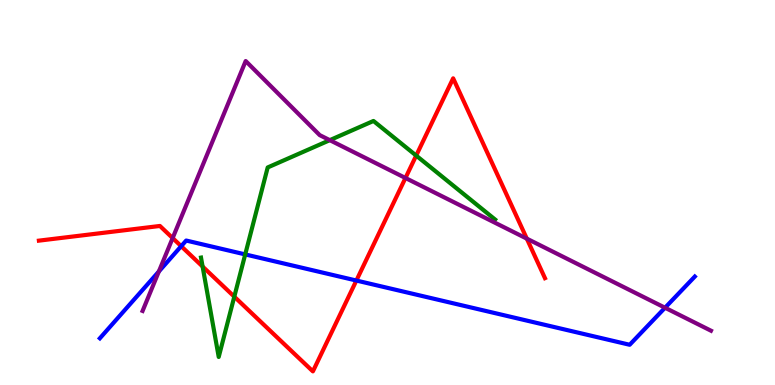[{'lines': ['blue', 'red'], 'intersections': [{'x': 2.34, 'y': 3.61}, {'x': 4.6, 'y': 2.71}]}, {'lines': ['green', 'red'], 'intersections': [{'x': 2.61, 'y': 3.08}, {'x': 3.02, 'y': 2.29}, {'x': 5.37, 'y': 5.96}]}, {'lines': ['purple', 'red'], 'intersections': [{'x': 2.23, 'y': 3.82}, {'x': 5.23, 'y': 5.38}, {'x': 6.8, 'y': 3.8}]}, {'lines': ['blue', 'green'], 'intersections': [{'x': 3.16, 'y': 3.39}]}, {'lines': ['blue', 'purple'], 'intersections': [{'x': 2.05, 'y': 2.95}, {'x': 8.58, 'y': 2.01}]}, {'lines': ['green', 'purple'], 'intersections': [{'x': 4.26, 'y': 6.36}]}]